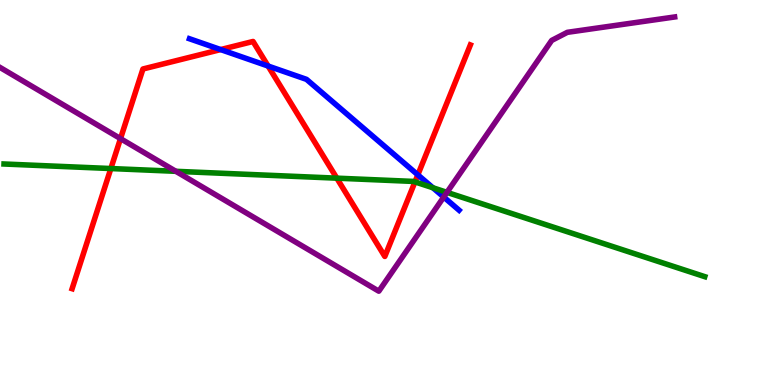[{'lines': ['blue', 'red'], 'intersections': [{'x': 2.85, 'y': 8.71}, {'x': 3.46, 'y': 8.28}, {'x': 5.39, 'y': 5.46}]}, {'lines': ['green', 'red'], 'intersections': [{'x': 1.43, 'y': 5.62}, {'x': 4.35, 'y': 5.37}, {'x': 5.35, 'y': 5.28}]}, {'lines': ['purple', 'red'], 'intersections': [{'x': 1.55, 'y': 6.4}]}, {'lines': ['blue', 'green'], 'intersections': [{'x': 5.59, 'y': 5.12}]}, {'lines': ['blue', 'purple'], 'intersections': [{'x': 5.73, 'y': 4.88}]}, {'lines': ['green', 'purple'], 'intersections': [{'x': 2.27, 'y': 5.55}, {'x': 5.77, 'y': 5.0}]}]